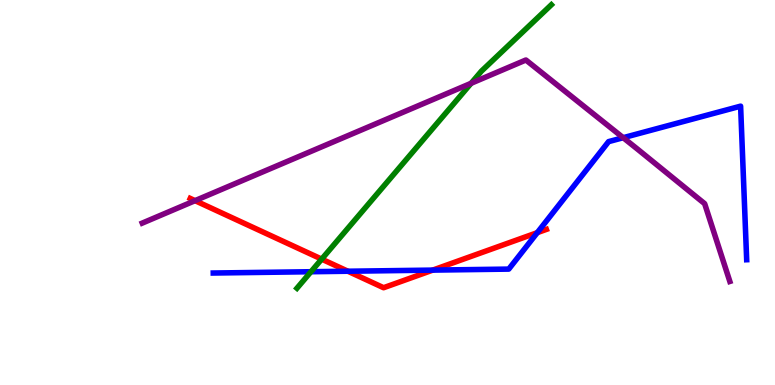[{'lines': ['blue', 'red'], 'intersections': [{'x': 4.49, 'y': 2.95}, {'x': 5.58, 'y': 2.98}, {'x': 6.93, 'y': 3.96}]}, {'lines': ['green', 'red'], 'intersections': [{'x': 4.15, 'y': 3.27}]}, {'lines': ['purple', 'red'], 'intersections': [{'x': 2.52, 'y': 4.79}]}, {'lines': ['blue', 'green'], 'intersections': [{'x': 4.01, 'y': 2.94}]}, {'lines': ['blue', 'purple'], 'intersections': [{'x': 8.04, 'y': 6.42}]}, {'lines': ['green', 'purple'], 'intersections': [{'x': 6.08, 'y': 7.84}]}]